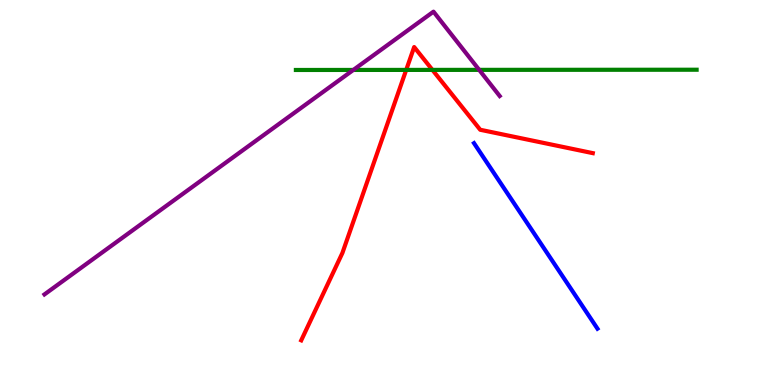[{'lines': ['blue', 'red'], 'intersections': []}, {'lines': ['green', 'red'], 'intersections': [{'x': 5.24, 'y': 8.18}, {'x': 5.58, 'y': 8.18}]}, {'lines': ['purple', 'red'], 'intersections': []}, {'lines': ['blue', 'green'], 'intersections': []}, {'lines': ['blue', 'purple'], 'intersections': []}, {'lines': ['green', 'purple'], 'intersections': [{'x': 4.56, 'y': 8.18}, {'x': 6.18, 'y': 8.19}]}]